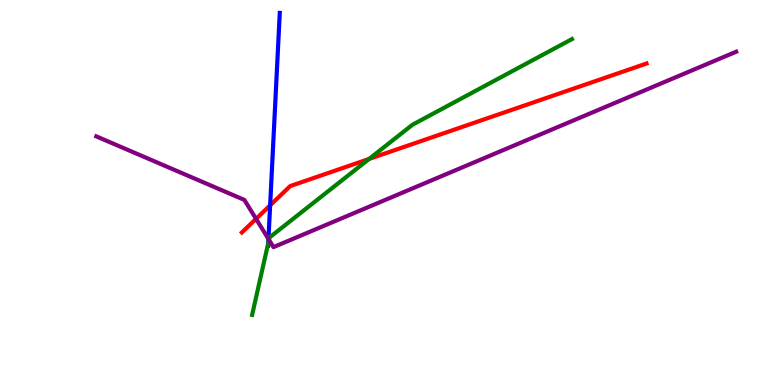[{'lines': ['blue', 'red'], 'intersections': [{'x': 3.49, 'y': 4.67}]}, {'lines': ['green', 'red'], 'intersections': [{'x': 4.76, 'y': 5.87}]}, {'lines': ['purple', 'red'], 'intersections': [{'x': 3.3, 'y': 4.32}]}, {'lines': ['blue', 'green'], 'intersections': [{'x': 3.46, 'y': 3.68}]}, {'lines': ['blue', 'purple'], 'intersections': [{'x': 3.46, 'y': 3.79}]}, {'lines': ['green', 'purple'], 'intersections': [{'x': 3.47, 'y': 3.77}]}]